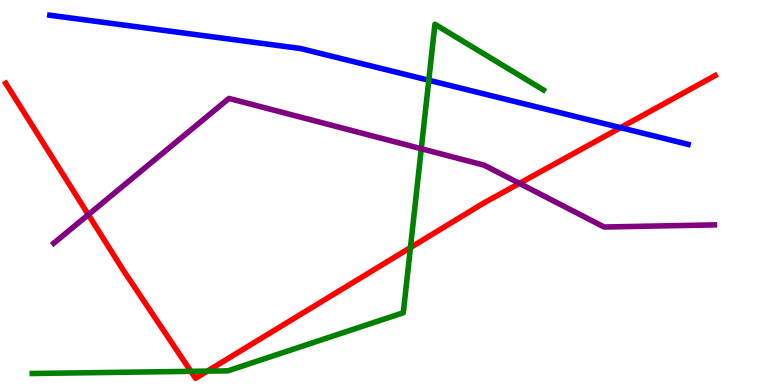[{'lines': ['blue', 'red'], 'intersections': [{'x': 8.01, 'y': 6.68}]}, {'lines': ['green', 'red'], 'intersections': [{'x': 2.46, 'y': 0.355}, {'x': 2.68, 'y': 0.361}, {'x': 5.3, 'y': 3.57}]}, {'lines': ['purple', 'red'], 'intersections': [{'x': 1.14, 'y': 4.42}, {'x': 6.7, 'y': 5.24}]}, {'lines': ['blue', 'green'], 'intersections': [{'x': 5.53, 'y': 7.92}]}, {'lines': ['blue', 'purple'], 'intersections': []}, {'lines': ['green', 'purple'], 'intersections': [{'x': 5.44, 'y': 6.14}]}]